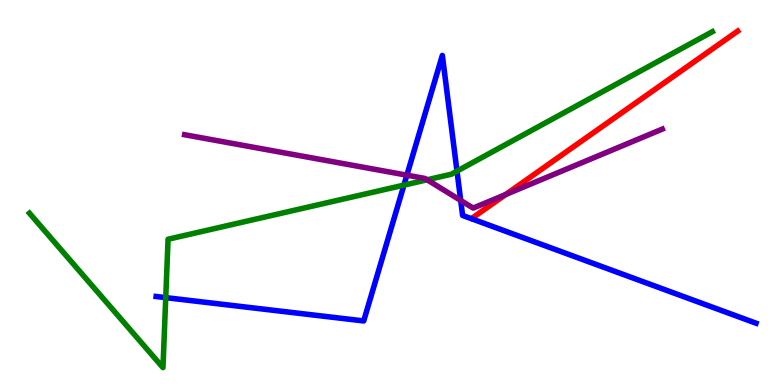[{'lines': ['blue', 'red'], 'intersections': []}, {'lines': ['green', 'red'], 'intersections': []}, {'lines': ['purple', 'red'], 'intersections': [{'x': 6.52, 'y': 4.95}]}, {'lines': ['blue', 'green'], 'intersections': [{'x': 2.14, 'y': 2.27}, {'x': 5.21, 'y': 5.19}, {'x': 5.9, 'y': 5.55}]}, {'lines': ['blue', 'purple'], 'intersections': [{'x': 5.25, 'y': 5.45}, {'x': 5.94, 'y': 4.79}]}, {'lines': ['green', 'purple'], 'intersections': [{'x': 5.51, 'y': 5.33}]}]